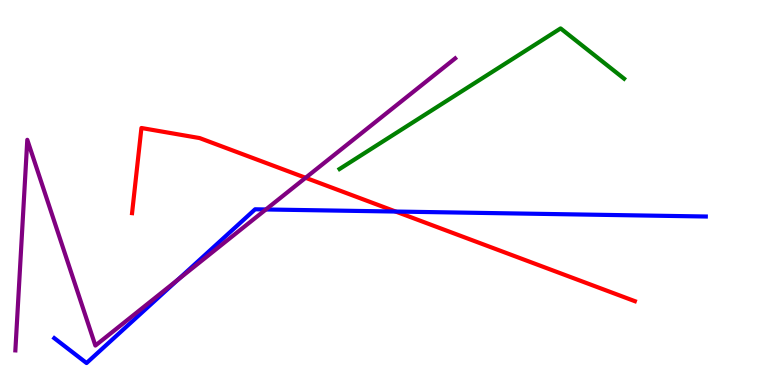[{'lines': ['blue', 'red'], 'intersections': [{'x': 5.11, 'y': 4.51}]}, {'lines': ['green', 'red'], 'intersections': []}, {'lines': ['purple', 'red'], 'intersections': [{'x': 3.94, 'y': 5.38}]}, {'lines': ['blue', 'green'], 'intersections': []}, {'lines': ['blue', 'purple'], 'intersections': [{'x': 2.3, 'y': 2.74}, {'x': 3.43, 'y': 4.56}]}, {'lines': ['green', 'purple'], 'intersections': []}]